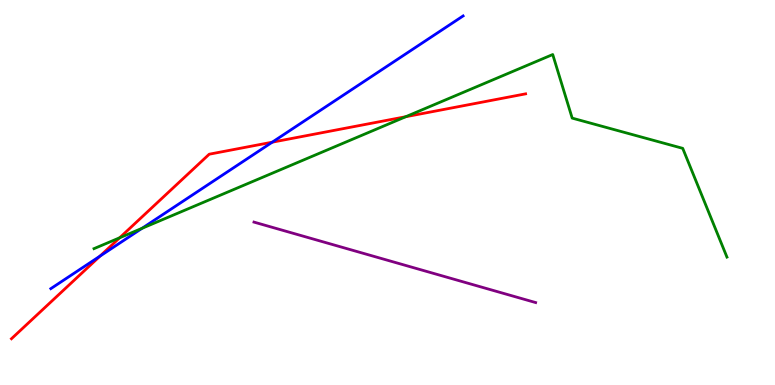[{'lines': ['blue', 'red'], 'intersections': [{'x': 1.29, 'y': 3.35}, {'x': 3.51, 'y': 6.31}]}, {'lines': ['green', 'red'], 'intersections': [{'x': 1.54, 'y': 3.82}, {'x': 5.24, 'y': 6.97}]}, {'lines': ['purple', 'red'], 'intersections': []}, {'lines': ['blue', 'green'], 'intersections': [{'x': 1.83, 'y': 4.07}]}, {'lines': ['blue', 'purple'], 'intersections': []}, {'lines': ['green', 'purple'], 'intersections': []}]